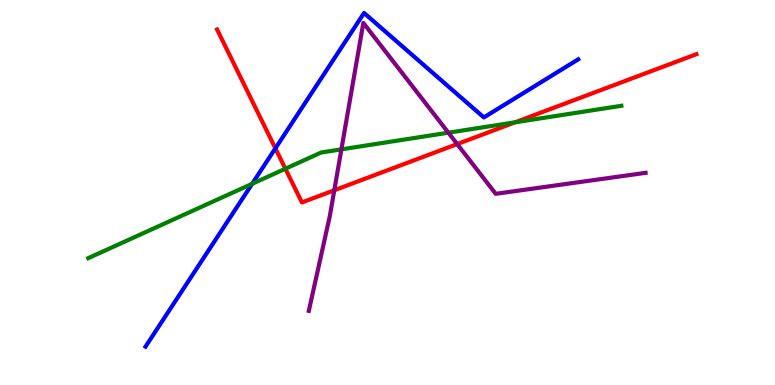[{'lines': ['blue', 'red'], 'intersections': [{'x': 3.55, 'y': 6.15}]}, {'lines': ['green', 'red'], 'intersections': [{'x': 3.68, 'y': 5.62}, {'x': 6.65, 'y': 6.82}]}, {'lines': ['purple', 'red'], 'intersections': [{'x': 4.31, 'y': 5.06}, {'x': 5.9, 'y': 6.26}]}, {'lines': ['blue', 'green'], 'intersections': [{'x': 3.25, 'y': 5.23}]}, {'lines': ['blue', 'purple'], 'intersections': []}, {'lines': ['green', 'purple'], 'intersections': [{'x': 4.41, 'y': 6.12}, {'x': 5.79, 'y': 6.55}]}]